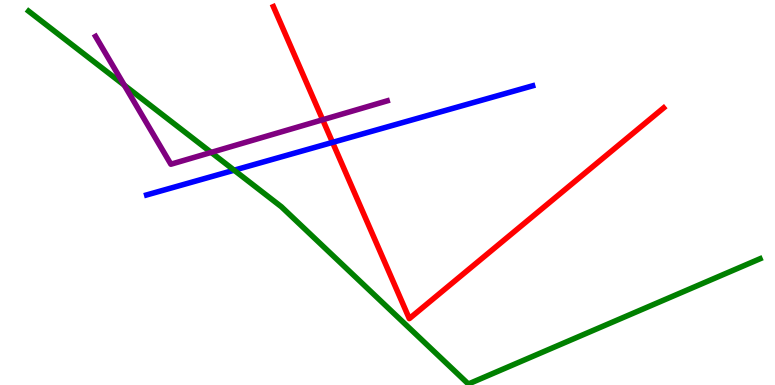[{'lines': ['blue', 'red'], 'intersections': [{'x': 4.29, 'y': 6.3}]}, {'lines': ['green', 'red'], 'intersections': []}, {'lines': ['purple', 'red'], 'intersections': [{'x': 4.16, 'y': 6.89}]}, {'lines': ['blue', 'green'], 'intersections': [{'x': 3.02, 'y': 5.58}]}, {'lines': ['blue', 'purple'], 'intersections': []}, {'lines': ['green', 'purple'], 'intersections': [{'x': 1.6, 'y': 7.79}, {'x': 2.72, 'y': 6.04}]}]